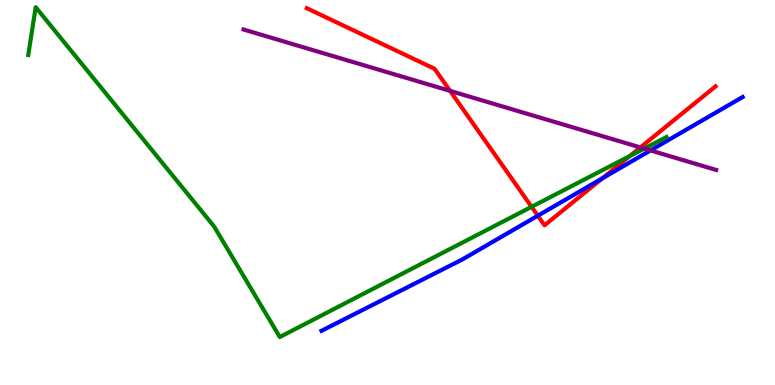[{'lines': ['blue', 'red'], 'intersections': [{'x': 6.94, 'y': 4.4}, {'x': 7.77, 'y': 5.37}]}, {'lines': ['green', 'red'], 'intersections': [{'x': 6.86, 'y': 4.63}, {'x': 8.13, 'y': 5.95}]}, {'lines': ['purple', 'red'], 'intersections': [{'x': 5.81, 'y': 7.64}, {'x': 8.26, 'y': 6.17}]}, {'lines': ['blue', 'green'], 'intersections': []}, {'lines': ['blue', 'purple'], 'intersections': [{'x': 8.39, 'y': 6.09}]}, {'lines': ['green', 'purple'], 'intersections': [{'x': 8.31, 'y': 6.14}]}]